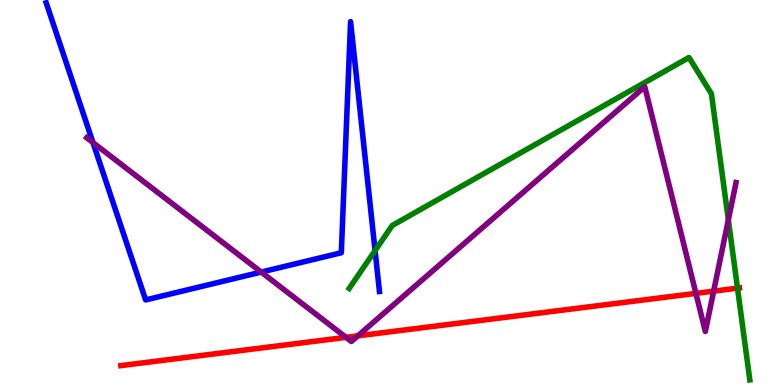[{'lines': ['blue', 'red'], 'intersections': []}, {'lines': ['green', 'red'], 'intersections': [{'x': 9.52, 'y': 2.52}]}, {'lines': ['purple', 'red'], 'intersections': [{'x': 4.46, 'y': 1.24}, {'x': 4.62, 'y': 1.28}, {'x': 8.98, 'y': 2.38}, {'x': 9.21, 'y': 2.44}]}, {'lines': ['blue', 'green'], 'intersections': [{'x': 4.84, 'y': 3.49}]}, {'lines': ['blue', 'purple'], 'intersections': [{'x': 1.2, 'y': 6.3}, {'x': 3.37, 'y': 2.93}]}, {'lines': ['green', 'purple'], 'intersections': [{'x': 9.4, 'y': 4.29}]}]